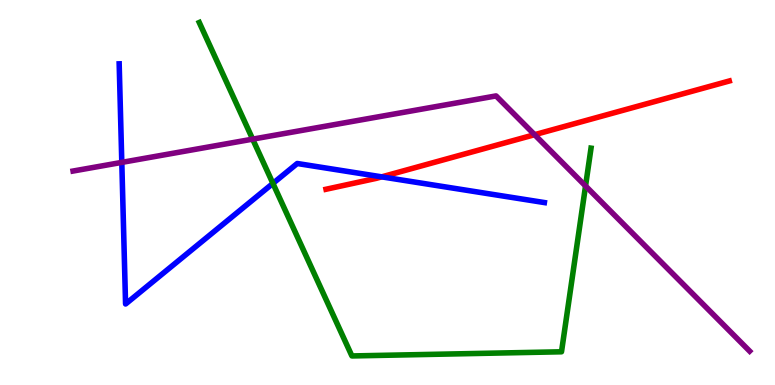[{'lines': ['blue', 'red'], 'intersections': [{'x': 4.93, 'y': 5.41}]}, {'lines': ['green', 'red'], 'intersections': []}, {'lines': ['purple', 'red'], 'intersections': [{'x': 6.9, 'y': 6.5}]}, {'lines': ['blue', 'green'], 'intersections': [{'x': 3.52, 'y': 5.24}]}, {'lines': ['blue', 'purple'], 'intersections': [{'x': 1.57, 'y': 5.78}]}, {'lines': ['green', 'purple'], 'intersections': [{'x': 3.26, 'y': 6.39}, {'x': 7.56, 'y': 5.17}]}]